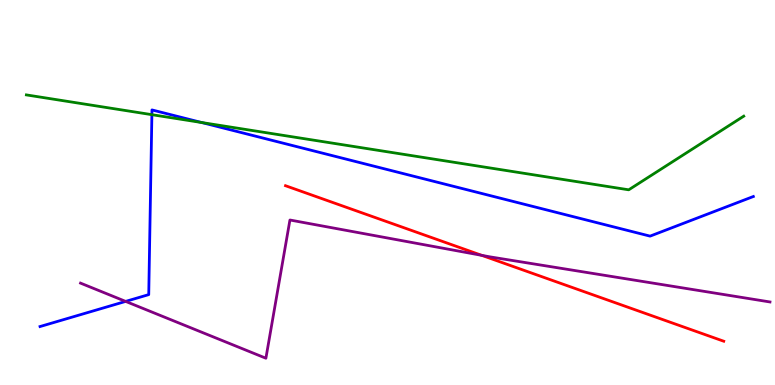[{'lines': ['blue', 'red'], 'intersections': []}, {'lines': ['green', 'red'], 'intersections': []}, {'lines': ['purple', 'red'], 'intersections': [{'x': 6.22, 'y': 3.37}]}, {'lines': ['blue', 'green'], 'intersections': [{'x': 1.96, 'y': 7.02}, {'x': 2.6, 'y': 6.82}]}, {'lines': ['blue', 'purple'], 'intersections': [{'x': 1.62, 'y': 2.17}]}, {'lines': ['green', 'purple'], 'intersections': []}]